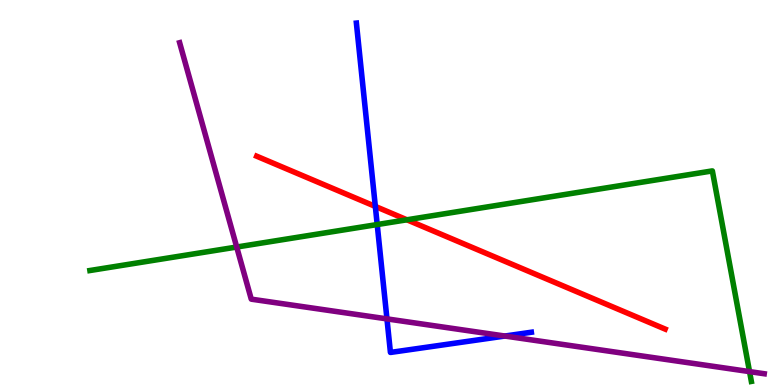[{'lines': ['blue', 'red'], 'intersections': [{'x': 4.84, 'y': 4.64}]}, {'lines': ['green', 'red'], 'intersections': [{'x': 5.25, 'y': 4.29}]}, {'lines': ['purple', 'red'], 'intersections': []}, {'lines': ['blue', 'green'], 'intersections': [{'x': 4.87, 'y': 4.17}]}, {'lines': ['blue', 'purple'], 'intersections': [{'x': 4.99, 'y': 1.72}, {'x': 6.51, 'y': 1.27}]}, {'lines': ['green', 'purple'], 'intersections': [{'x': 3.05, 'y': 3.58}, {'x': 9.67, 'y': 0.348}]}]